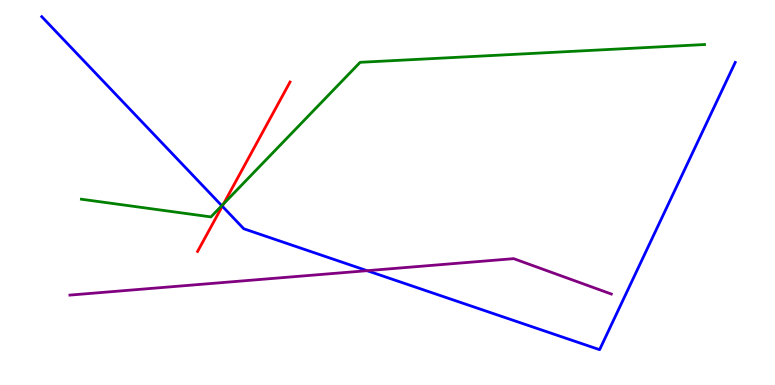[{'lines': ['blue', 'red'], 'intersections': [{'x': 2.87, 'y': 4.64}]}, {'lines': ['green', 'red'], 'intersections': [{'x': 2.88, 'y': 4.71}]}, {'lines': ['purple', 'red'], 'intersections': []}, {'lines': ['blue', 'green'], 'intersections': [{'x': 2.86, 'y': 4.66}]}, {'lines': ['blue', 'purple'], 'intersections': [{'x': 4.74, 'y': 2.97}]}, {'lines': ['green', 'purple'], 'intersections': []}]